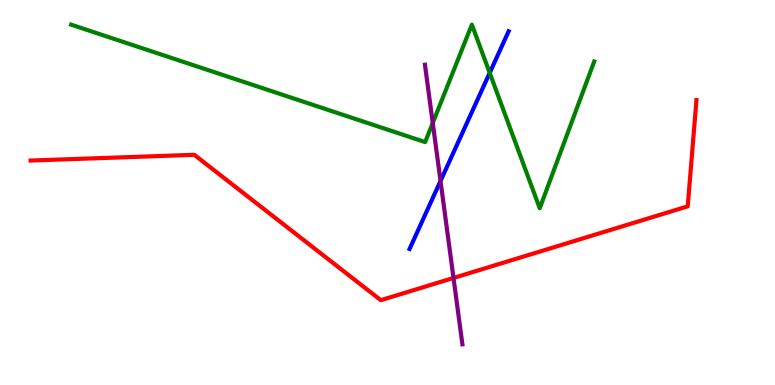[{'lines': ['blue', 'red'], 'intersections': []}, {'lines': ['green', 'red'], 'intersections': []}, {'lines': ['purple', 'red'], 'intersections': [{'x': 5.85, 'y': 2.78}]}, {'lines': ['blue', 'green'], 'intersections': [{'x': 6.32, 'y': 8.11}]}, {'lines': ['blue', 'purple'], 'intersections': [{'x': 5.68, 'y': 5.3}]}, {'lines': ['green', 'purple'], 'intersections': [{'x': 5.58, 'y': 6.81}]}]